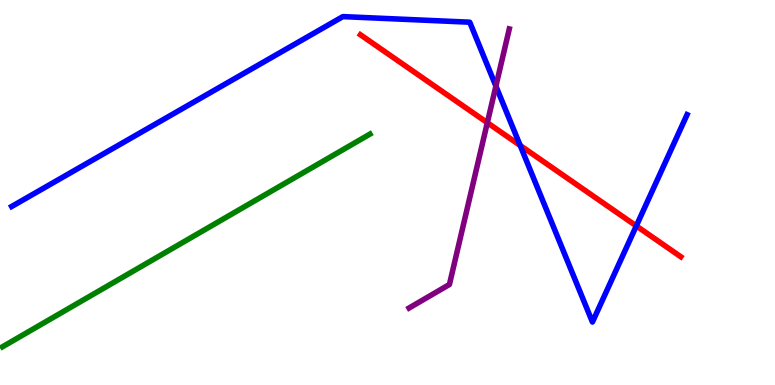[{'lines': ['blue', 'red'], 'intersections': [{'x': 6.71, 'y': 6.22}, {'x': 8.21, 'y': 4.13}]}, {'lines': ['green', 'red'], 'intersections': []}, {'lines': ['purple', 'red'], 'intersections': [{'x': 6.29, 'y': 6.81}]}, {'lines': ['blue', 'green'], 'intersections': []}, {'lines': ['blue', 'purple'], 'intersections': [{'x': 6.4, 'y': 7.76}]}, {'lines': ['green', 'purple'], 'intersections': []}]